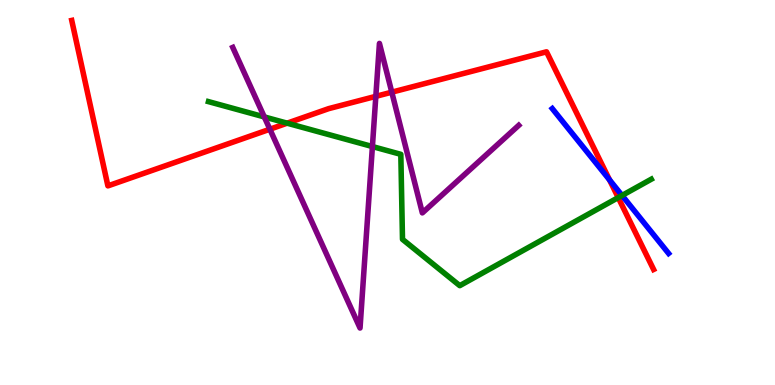[{'lines': ['blue', 'red'], 'intersections': [{'x': 7.86, 'y': 5.33}]}, {'lines': ['green', 'red'], 'intersections': [{'x': 3.7, 'y': 6.8}, {'x': 7.98, 'y': 4.87}]}, {'lines': ['purple', 'red'], 'intersections': [{'x': 3.48, 'y': 6.64}, {'x': 4.85, 'y': 7.5}, {'x': 5.06, 'y': 7.61}]}, {'lines': ['blue', 'green'], 'intersections': [{'x': 8.03, 'y': 4.92}]}, {'lines': ['blue', 'purple'], 'intersections': []}, {'lines': ['green', 'purple'], 'intersections': [{'x': 3.41, 'y': 6.96}, {'x': 4.81, 'y': 6.19}]}]